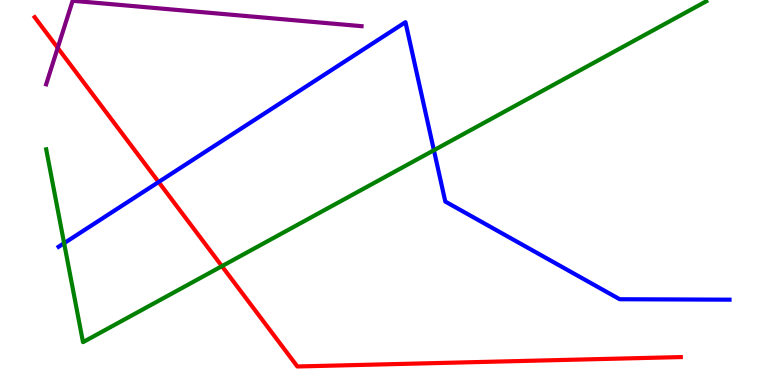[{'lines': ['blue', 'red'], 'intersections': [{'x': 2.05, 'y': 5.27}]}, {'lines': ['green', 'red'], 'intersections': [{'x': 2.86, 'y': 3.09}]}, {'lines': ['purple', 'red'], 'intersections': [{'x': 0.745, 'y': 8.76}]}, {'lines': ['blue', 'green'], 'intersections': [{'x': 0.827, 'y': 3.68}, {'x': 5.6, 'y': 6.1}]}, {'lines': ['blue', 'purple'], 'intersections': []}, {'lines': ['green', 'purple'], 'intersections': []}]